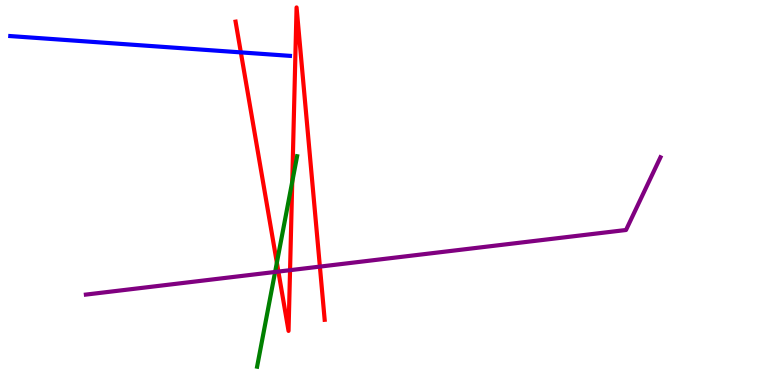[{'lines': ['blue', 'red'], 'intersections': [{'x': 3.11, 'y': 8.64}]}, {'lines': ['green', 'red'], 'intersections': [{'x': 3.57, 'y': 3.18}, {'x': 3.77, 'y': 5.28}]}, {'lines': ['purple', 'red'], 'intersections': [{'x': 3.59, 'y': 2.95}, {'x': 3.74, 'y': 2.98}, {'x': 4.13, 'y': 3.08}]}, {'lines': ['blue', 'green'], 'intersections': []}, {'lines': ['blue', 'purple'], 'intersections': []}, {'lines': ['green', 'purple'], 'intersections': [{'x': 3.55, 'y': 2.94}]}]